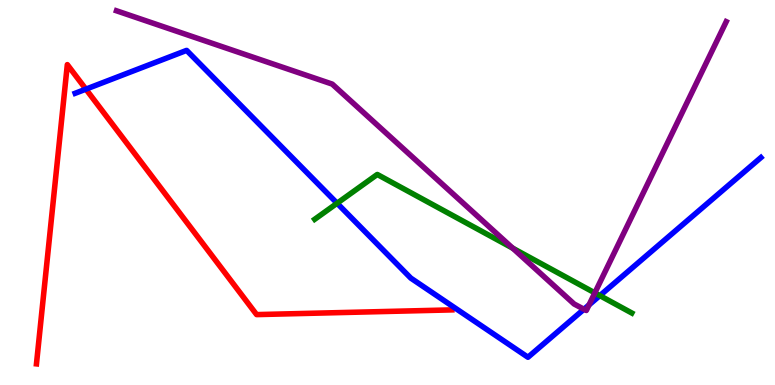[{'lines': ['blue', 'red'], 'intersections': [{'x': 1.11, 'y': 7.68}]}, {'lines': ['green', 'red'], 'intersections': []}, {'lines': ['purple', 'red'], 'intersections': []}, {'lines': ['blue', 'green'], 'intersections': [{'x': 4.35, 'y': 4.72}, {'x': 7.74, 'y': 2.32}]}, {'lines': ['blue', 'purple'], 'intersections': [{'x': 7.54, 'y': 1.97}, {'x': 7.6, 'y': 2.08}]}, {'lines': ['green', 'purple'], 'intersections': [{'x': 6.62, 'y': 3.55}, {'x': 7.68, 'y': 2.39}]}]